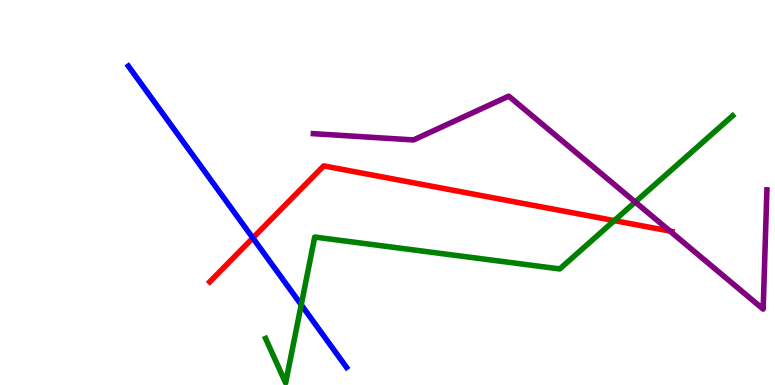[{'lines': ['blue', 'red'], 'intersections': [{'x': 3.26, 'y': 3.82}]}, {'lines': ['green', 'red'], 'intersections': [{'x': 7.93, 'y': 4.27}]}, {'lines': ['purple', 'red'], 'intersections': [{'x': 8.64, 'y': 4.0}]}, {'lines': ['blue', 'green'], 'intersections': [{'x': 3.89, 'y': 2.08}]}, {'lines': ['blue', 'purple'], 'intersections': []}, {'lines': ['green', 'purple'], 'intersections': [{'x': 8.2, 'y': 4.75}]}]